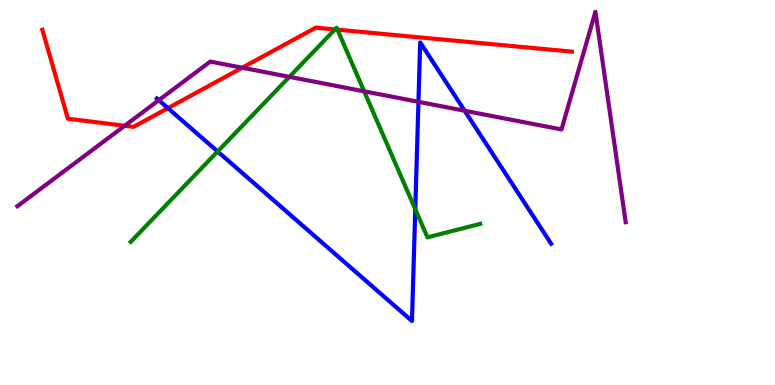[{'lines': ['blue', 'red'], 'intersections': [{'x': 2.17, 'y': 7.19}]}, {'lines': ['green', 'red'], 'intersections': [{'x': 4.32, 'y': 9.24}, {'x': 4.35, 'y': 9.23}]}, {'lines': ['purple', 'red'], 'intersections': [{'x': 1.61, 'y': 6.73}, {'x': 3.13, 'y': 8.24}]}, {'lines': ['blue', 'green'], 'intersections': [{'x': 2.81, 'y': 6.07}, {'x': 5.36, 'y': 4.57}]}, {'lines': ['blue', 'purple'], 'intersections': [{'x': 2.05, 'y': 7.4}, {'x': 5.4, 'y': 7.36}, {'x': 6.0, 'y': 7.12}]}, {'lines': ['green', 'purple'], 'intersections': [{'x': 3.73, 'y': 8.0}, {'x': 4.7, 'y': 7.63}]}]